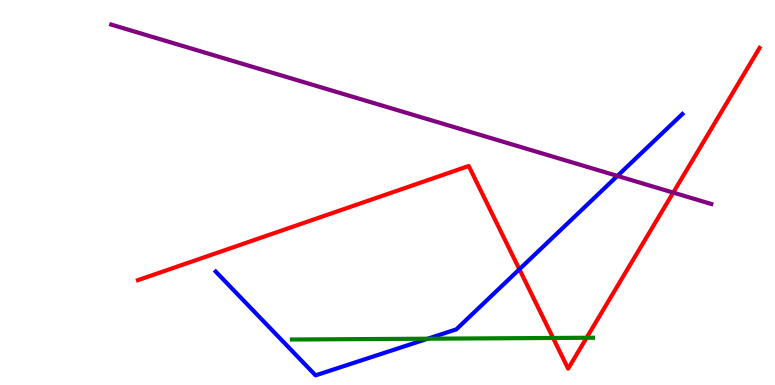[{'lines': ['blue', 'red'], 'intersections': [{'x': 6.7, 'y': 3.01}]}, {'lines': ['green', 'red'], 'intersections': [{'x': 7.14, 'y': 1.22}, {'x': 7.57, 'y': 1.23}]}, {'lines': ['purple', 'red'], 'intersections': [{'x': 8.69, 'y': 5.0}]}, {'lines': ['blue', 'green'], 'intersections': [{'x': 5.52, 'y': 1.2}]}, {'lines': ['blue', 'purple'], 'intersections': [{'x': 7.97, 'y': 5.43}]}, {'lines': ['green', 'purple'], 'intersections': []}]